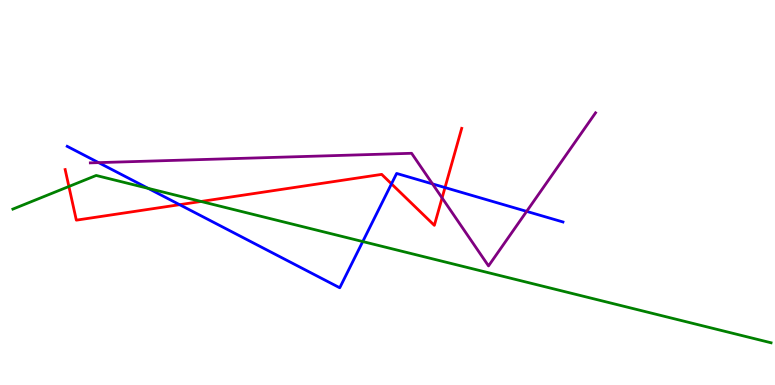[{'lines': ['blue', 'red'], 'intersections': [{'x': 2.32, 'y': 4.68}, {'x': 5.05, 'y': 5.22}, {'x': 5.74, 'y': 5.13}]}, {'lines': ['green', 'red'], 'intersections': [{'x': 0.889, 'y': 5.16}, {'x': 2.59, 'y': 4.77}]}, {'lines': ['purple', 'red'], 'intersections': [{'x': 5.7, 'y': 4.86}]}, {'lines': ['blue', 'green'], 'intersections': [{'x': 1.91, 'y': 5.11}, {'x': 4.68, 'y': 3.73}]}, {'lines': ['blue', 'purple'], 'intersections': [{'x': 1.27, 'y': 5.78}, {'x': 5.58, 'y': 5.22}, {'x': 6.8, 'y': 4.51}]}, {'lines': ['green', 'purple'], 'intersections': []}]